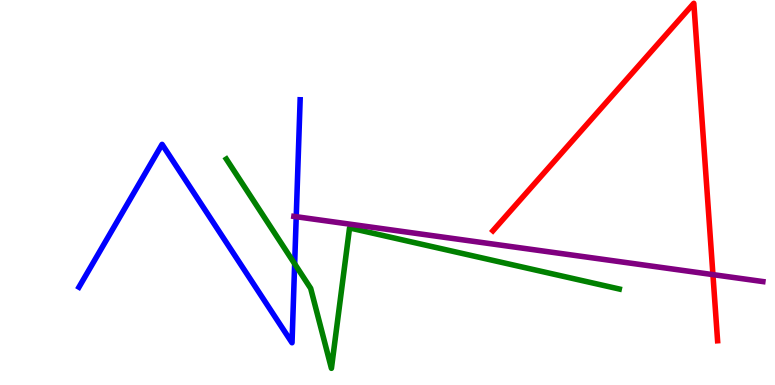[{'lines': ['blue', 'red'], 'intersections': []}, {'lines': ['green', 'red'], 'intersections': []}, {'lines': ['purple', 'red'], 'intersections': [{'x': 9.2, 'y': 2.87}]}, {'lines': ['blue', 'green'], 'intersections': [{'x': 3.8, 'y': 3.15}]}, {'lines': ['blue', 'purple'], 'intersections': [{'x': 3.82, 'y': 4.37}]}, {'lines': ['green', 'purple'], 'intersections': []}]